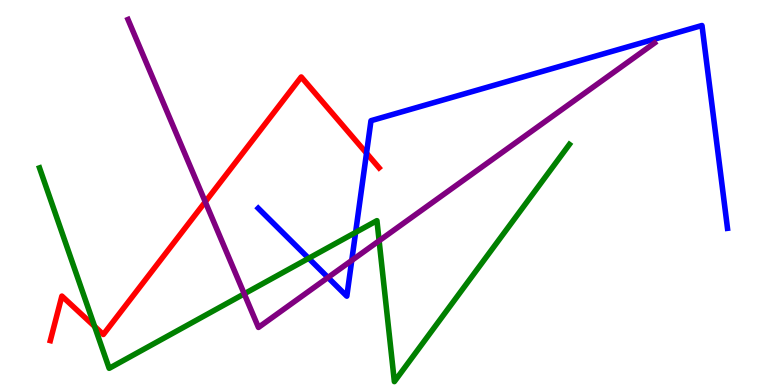[{'lines': ['blue', 'red'], 'intersections': [{'x': 4.73, 'y': 6.02}]}, {'lines': ['green', 'red'], 'intersections': [{'x': 1.22, 'y': 1.52}]}, {'lines': ['purple', 'red'], 'intersections': [{'x': 2.65, 'y': 4.76}]}, {'lines': ['blue', 'green'], 'intersections': [{'x': 3.98, 'y': 3.29}, {'x': 4.59, 'y': 3.96}]}, {'lines': ['blue', 'purple'], 'intersections': [{'x': 4.23, 'y': 2.79}, {'x': 4.54, 'y': 3.24}]}, {'lines': ['green', 'purple'], 'intersections': [{'x': 3.15, 'y': 2.37}, {'x': 4.89, 'y': 3.75}]}]